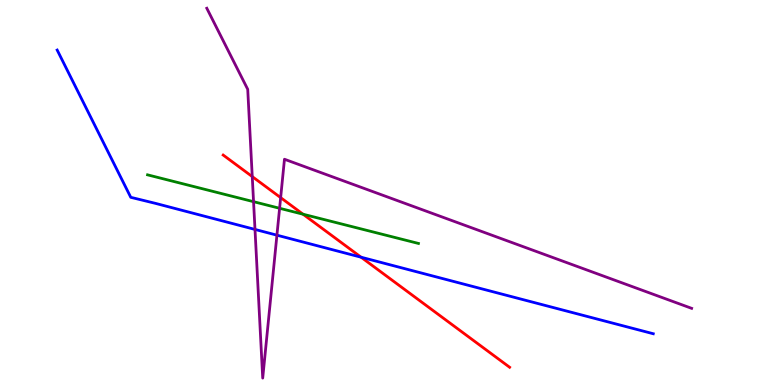[{'lines': ['blue', 'red'], 'intersections': [{'x': 4.66, 'y': 3.32}]}, {'lines': ['green', 'red'], 'intersections': [{'x': 3.91, 'y': 4.44}]}, {'lines': ['purple', 'red'], 'intersections': [{'x': 3.25, 'y': 5.41}, {'x': 3.62, 'y': 4.87}]}, {'lines': ['blue', 'green'], 'intersections': []}, {'lines': ['blue', 'purple'], 'intersections': [{'x': 3.29, 'y': 4.04}, {'x': 3.57, 'y': 3.89}]}, {'lines': ['green', 'purple'], 'intersections': [{'x': 3.27, 'y': 4.76}, {'x': 3.61, 'y': 4.59}]}]